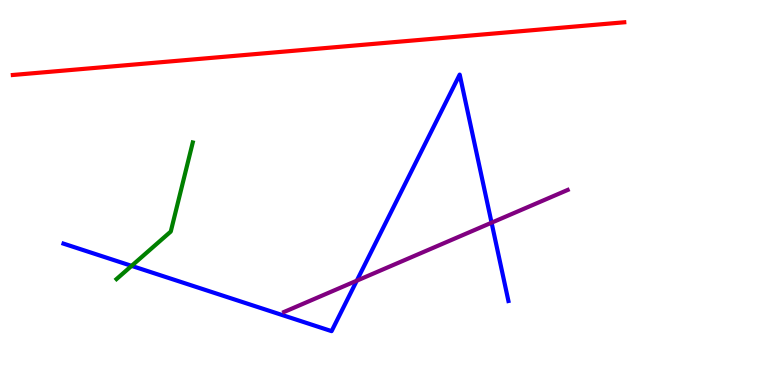[{'lines': ['blue', 'red'], 'intersections': []}, {'lines': ['green', 'red'], 'intersections': []}, {'lines': ['purple', 'red'], 'intersections': []}, {'lines': ['blue', 'green'], 'intersections': [{'x': 1.7, 'y': 3.09}]}, {'lines': ['blue', 'purple'], 'intersections': [{'x': 4.6, 'y': 2.71}, {'x': 6.34, 'y': 4.22}]}, {'lines': ['green', 'purple'], 'intersections': []}]